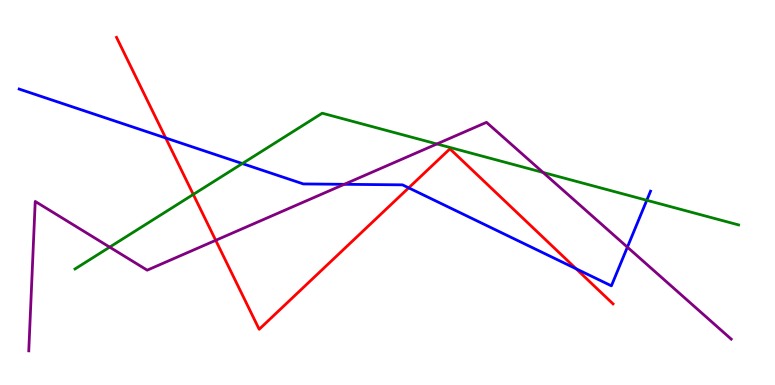[{'lines': ['blue', 'red'], 'intersections': [{'x': 2.14, 'y': 6.42}, {'x': 5.27, 'y': 5.12}, {'x': 7.43, 'y': 3.02}]}, {'lines': ['green', 'red'], 'intersections': [{'x': 2.49, 'y': 4.95}]}, {'lines': ['purple', 'red'], 'intersections': [{'x': 2.78, 'y': 3.76}]}, {'lines': ['blue', 'green'], 'intersections': [{'x': 3.13, 'y': 5.75}, {'x': 8.35, 'y': 4.8}]}, {'lines': ['blue', 'purple'], 'intersections': [{'x': 4.44, 'y': 5.21}, {'x': 8.1, 'y': 3.58}]}, {'lines': ['green', 'purple'], 'intersections': [{'x': 1.42, 'y': 3.58}, {'x': 5.64, 'y': 6.26}, {'x': 7.01, 'y': 5.52}]}]